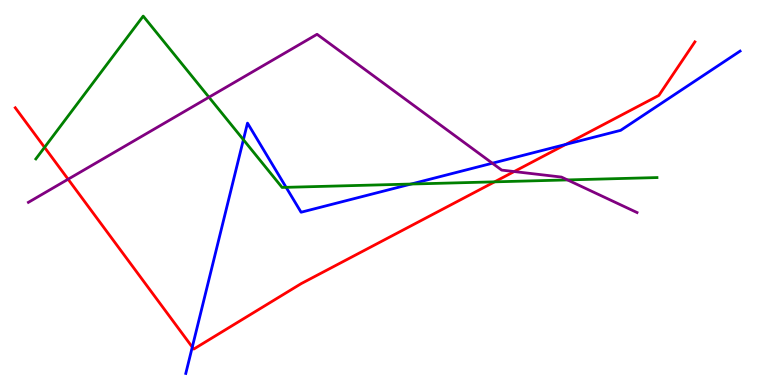[{'lines': ['blue', 'red'], 'intersections': [{'x': 2.48, 'y': 0.985}, {'x': 7.3, 'y': 6.25}]}, {'lines': ['green', 'red'], 'intersections': [{'x': 0.575, 'y': 6.17}, {'x': 6.38, 'y': 5.28}]}, {'lines': ['purple', 'red'], 'intersections': [{'x': 0.879, 'y': 5.34}, {'x': 6.63, 'y': 5.54}]}, {'lines': ['blue', 'green'], 'intersections': [{'x': 3.14, 'y': 6.37}, {'x': 3.69, 'y': 5.13}, {'x': 5.3, 'y': 5.22}]}, {'lines': ['blue', 'purple'], 'intersections': [{'x': 6.35, 'y': 5.76}]}, {'lines': ['green', 'purple'], 'intersections': [{'x': 2.7, 'y': 7.47}, {'x': 7.32, 'y': 5.33}]}]